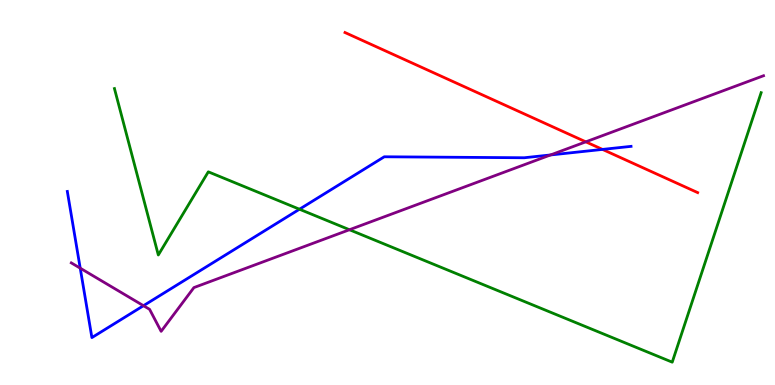[{'lines': ['blue', 'red'], 'intersections': [{'x': 7.77, 'y': 6.12}]}, {'lines': ['green', 'red'], 'intersections': []}, {'lines': ['purple', 'red'], 'intersections': [{'x': 7.56, 'y': 6.32}]}, {'lines': ['blue', 'green'], 'intersections': [{'x': 3.86, 'y': 4.57}]}, {'lines': ['blue', 'purple'], 'intersections': [{'x': 1.04, 'y': 3.03}, {'x': 1.85, 'y': 2.06}, {'x': 7.1, 'y': 5.98}]}, {'lines': ['green', 'purple'], 'intersections': [{'x': 4.51, 'y': 4.03}]}]